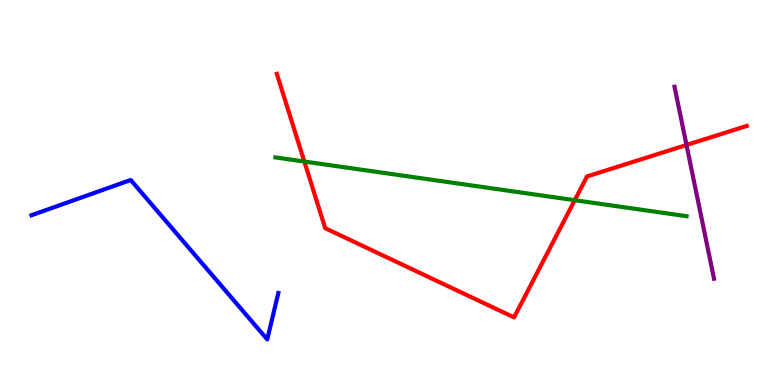[{'lines': ['blue', 'red'], 'intersections': []}, {'lines': ['green', 'red'], 'intersections': [{'x': 3.93, 'y': 5.8}, {'x': 7.42, 'y': 4.8}]}, {'lines': ['purple', 'red'], 'intersections': [{'x': 8.86, 'y': 6.23}]}, {'lines': ['blue', 'green'], 'intersections': []}, {'lines': ['blue', 'purple'], 'intersections': []}, {'lines': ['green', 'purple'], 'intersections': []}]